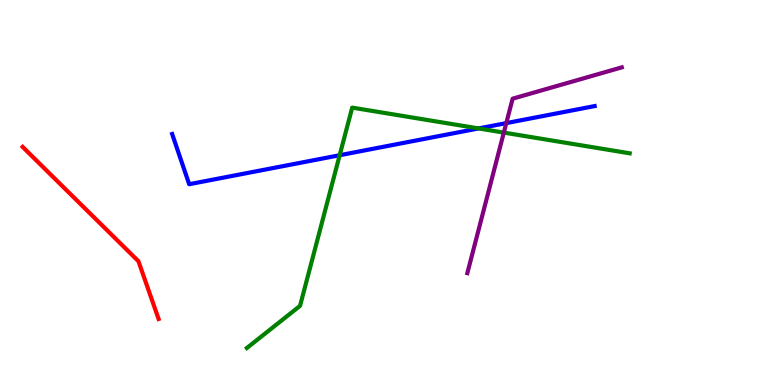[{'lines': ['blue', 'red'], 'intersections': []}, {'lines': ['green', 'red'], 'intersections': []}, {'lines': ['purple', 'red'], 'intersections': []}, {'lines': ['blue', 'green'], 'intersections': [{'x': 4.38, 'y': 5.97}, {'x': 6.18, 'y': 6.66}]}, {'lines': ['blue', 'purple'], 'intersections': [{'x': 6.53, 'y': 6.8}]}, {'lines': ['green', 'purple'], 'intersections': [{'x': 6.5, 'y': 6.56}]}]